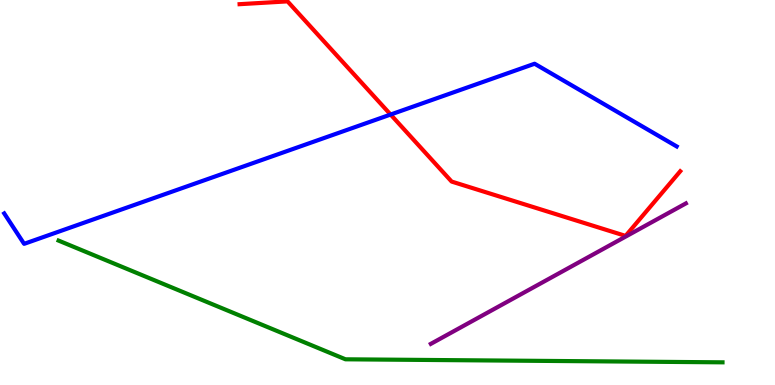[{'lines': ['blue', 'red'], 'intersections': [{'x': 5.04, 'y': 7.02}]}, {'lines': ['green', 'red'], 'intersections': []}, {'lines': ['purple', 'red'], 'intersections': []}, {'lines': ['blue', 'green'], 'intersections': []}, {'lines': ['blue', 'purple'], 'intersections': []}, {'lines': ['green', 'purple'], 'intersections': []}]